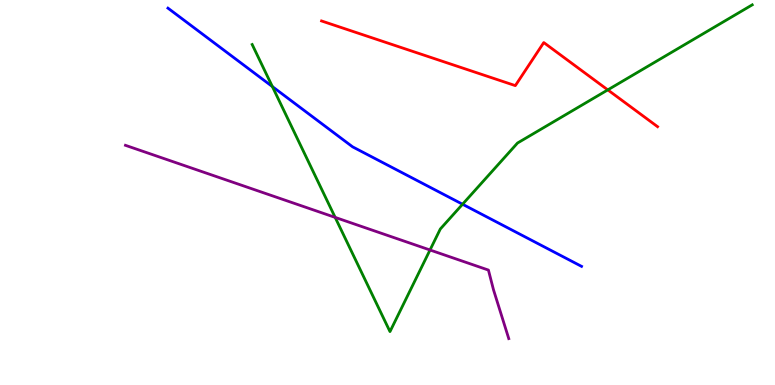[{'lines': ['blue', 'red'], 'intersections': []}, {'lines': ['green', 'red'], 'intersections': [{'x': 7.84, 'y': 7.67}]}, {'lines': ['purple', 'red'], 'intersections': []}, {'lines': ['blue', 'green'], 'intersections': [{'x': 3.51, 'y': 7.75}, {'x': 5.97, 'y': 4.7}]}, {'lines': ['blue', 'purple'], 'intersections': []}, {'lines': ['green', 'purple'], 'intersections': [{'x': 4.32, 'y': 4.35}, {'x': 5.55, 'y': 3.51}]}]